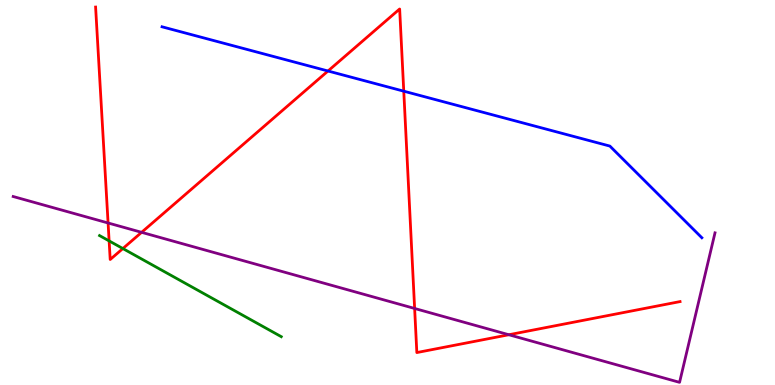[{'lines': ['blue', 'red'], 'intersections': [{'x': 4.23, 'y': 8.16}, {'x': 5.21, 'y': 7.63}]}, {'lines': ['green', 'red'], 'intersections': [{'x': 1.41, 'y': 3.74}, {'x': 1.59, 'y': 3.54}]}, {'lines': ['purple', 'red'], 'intersections': [{'x': 1.39, 'y': 4.21}, {'x': 1.83, 'y': 3.97}, {'x': 5.35, 'y': 1.99}, {'x': 6.57, 'y': 1.31}]}, {'lines': ['blue', 'green'], 'intersections': []}, {'lines': ['blue', 'purple'], 'intersections': []}, {'lines': ['green', 'purple'], 'intersections': []}]